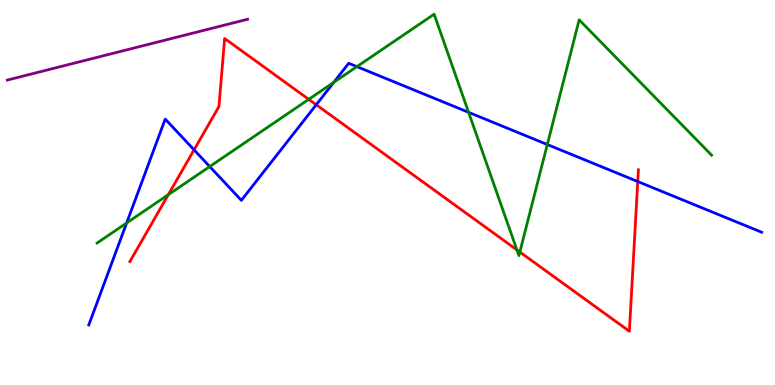[{'lines': ['blue', 'red'], 'intersections': [{'x': 2.5, 'y': 6.11}, {'x': 4.08, 'y': 7.28}, {'x': 8.23, 'y': 5.28}]}, {'lines': ['green', 'red'], 'intersections': [{'x': 2.17, 'y': 4.94}, {'x': 3.98, 'y': 7.42}, {'x': 6.67, 'y': 3.51}, {'x': 6.71, 'y': 3.45}]}, {'lines': ['purple', 'red'], 'intersections': []}, {'lines': ['blue', 'green'], 'intersections': [{'x': 1.63, 'y': 4.21}, {'x': 2.71, 'y': 5.67}, {'x': 4.31, 'y': 7.86}, {'x': 4.61, 'y': 8.27}, {'x': 6.05, 'y': 7.08}, {'x': 7.06, 'y': 6.25}]}, {'lines': ['blue', 'purple'], 'intersections': []}, {'lines': ['green', 'purple'], 'intersections': []}]